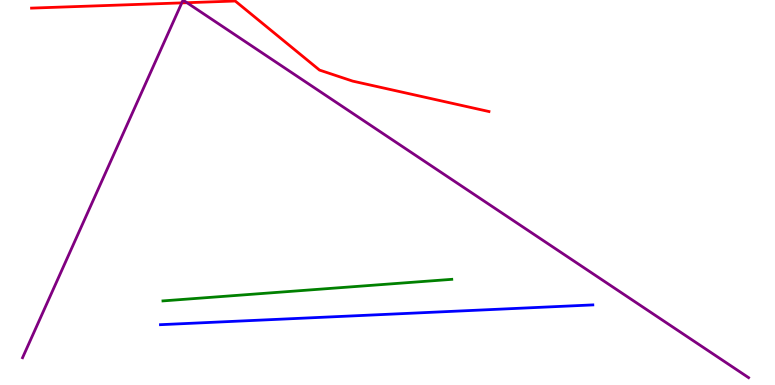[{'lines': ['blue', 'red'], 'intersections': []}, {'lines': ['green', 'red'], 'intersections': []}, {'lines': ['purple', 'red'], 'intersections': [{'x': 2.35, 'y': 9.93}, {'x': 2.41, 'y': 9.93}]}, {'lines': ['blue', 'green'], 'intersections': []}, {'lines': ['blue', 'purple'], 'intersections': []}, {'lines': ['green', 'purple'], 'intersections': []}]